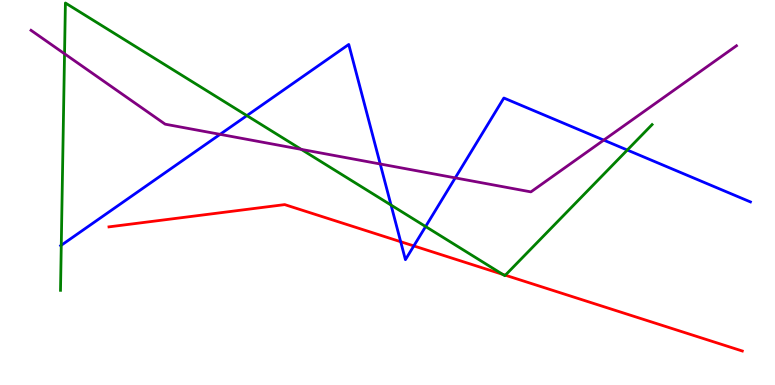[{'lines': ['blue', 'red'], 'intersections': [{'x': 5.17, 'y': 3.72}, {'x': 5.34, 'y': 3.61}]}, {'lines': ['green', 'red'], 'intersections': [{'x': 6.49, 'y': 2.87}, {'x': 6.52, 'y': 2.85}]}, {'lines': ['purple', 'red'], 'intersections': []}, {'lines': ['blue', 'green'], 'intersections': [{'x': 0.791, 'y': 3.63}, {'x': 3.19, 'y': 7.0}, {'x': 5.05, 'y': 4.67}, {'x': 5.49, 'y': 4.12}, {'x': 8.09, 'y': 6.1}]}, {'lines': ['blue', 'purple'], 'intersections': [{'x': 2.84, 'y': 6.51}, {'x': 4.91, 'y': 5.74}, {'x': 5.87, 'y': 5.38}, {'x': 7.79, 'y': 6.36}]}, {'lines': ['green', 'purple'], 'intersections': [{'x': 0.833, 'y': 8.6}, {'x': 3.89, 'y': 6.12}]}]